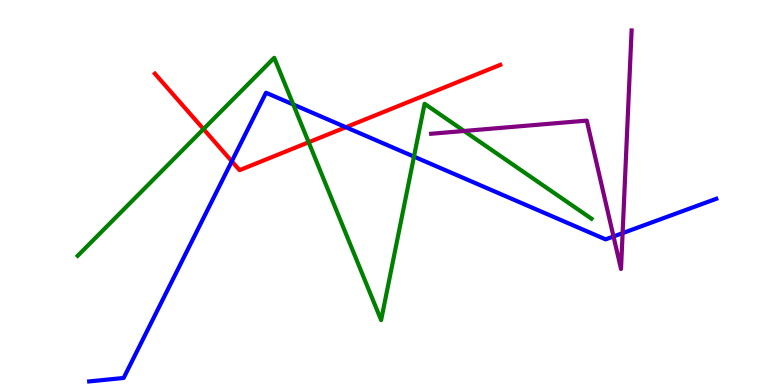[{'lines': ['blue', 'red'], 'intersections': [{'x': 2.99, 'y': 5.81}, {'x': 4.46, 'y': 6.7}]}, {'lines': ['green', 'red'], 'intersections': [{'x': 2.63, 'y': 6.65}, {'x': 3.98, 'y': 6.31}]}, {'lines': ['purple', 'red'], 'intersections': []}, {'lines': ['blue', 'green'], 'intersections': [{'x': 3.78, 'y': 7.29}, {'x': 5.34, 'y': 5.93}]}, {'lines': ['blue', 'purple'], 'intersections': [{'x': 7.92, 'y': 3.86}, {'x': 8.03, 'y': 3.94}]}, {'lines': ['green', 'purple'], 'intersections': [{'x': 5.99, 'y': 6.6}]}]